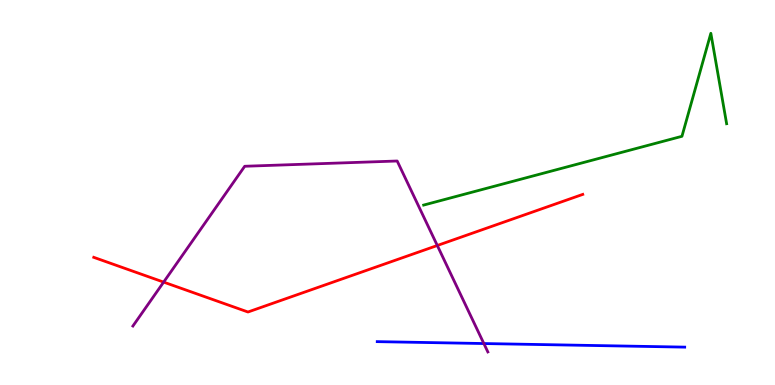[{'lines': ['blue', 'red'], 'intersections': []}, {'lines': ['green', 'red'], 'intersections': []}, {'lines': ['purple', 'red'], 'intersections': [{'x': 2.11, 'y': 2.67}, {'x': 5.64, 'y': 3.62}]}, {'lines': ['blue', 'green'], 'intersections': []}, {'lines': ['blue', 'purple'], 'intersections': [{'x': 6.24, 'y': 1.08}]}, {'lines': ['green', 'purple'], 'intersections': []}]